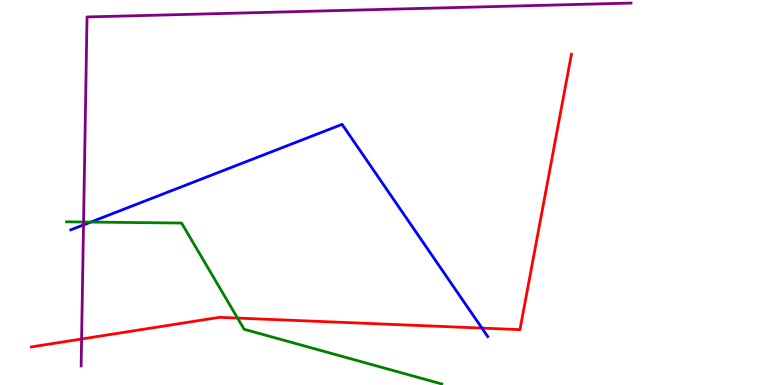[{'lines': ['blue', 'red'], 'intersections': [{'x': 6.22, 'y': 1.48}]}, {'lines': ['green', 'red'], 'intersections': [{'x': 3.07, 'y': 1.74}]}, {'lines': ['purple', 'red'], 'intersections': [{'x': 1.05, 'y': 1.19}]}, {'lines': ['blue', 'green'], 'intersections': [{'x': 1.17, 'y': 4.23}]}, {'lines': ['blue', 'purple'], 'intersections': [{'x': 1.08, 'y': 4.16}]}, {'lines': ['green', 'purple'], 'intersections': [{'x': 1.08, 'y': 4.23}]}]